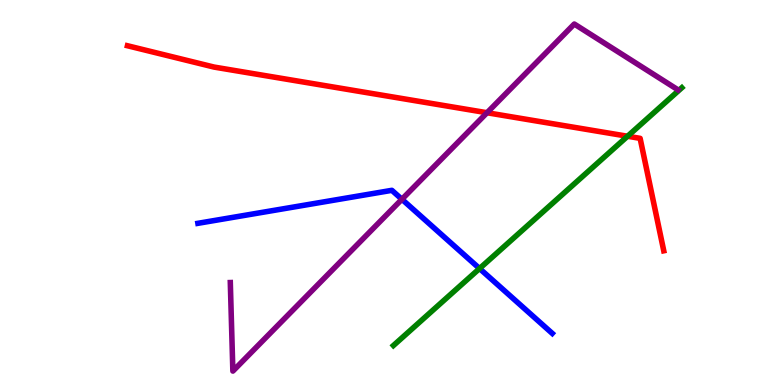[{'lines': ['blue', 'red'], 'intersections': []}, {'lines': ['green', 'red'], 'intersections': [{'x': 8.1, 'y': 6.46}]}, {'lines': ['purple', 'red'], 'intersections': [{'x': 6.28, 'y': 7.07}]}, {'lines': ['blue', 'green'], 'intersections': [{'x': 6.19, 'y': 3.03}]}, {'lines': ['blue', 'purple'], 'intersections': [{'x': 5.19, 'y': 4.82}]}, {'lines': ['green', 'purple'], 'intersections': []}]